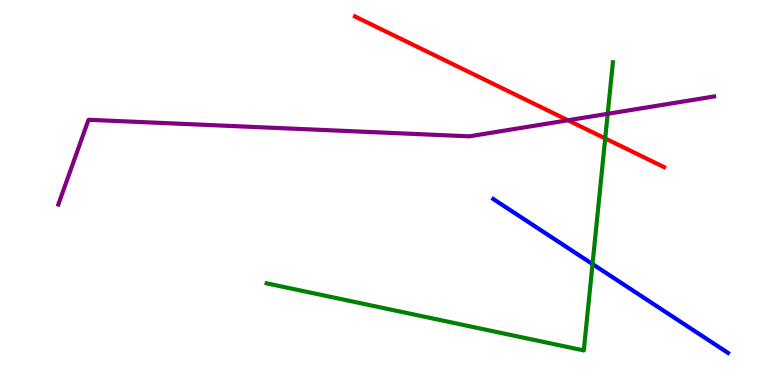[{'lines': ['blue', 'red'], 'intersections': []}, {'lines': ['green', 'red'], 'intersections': [{'x': 7.81, 'y': 6.4}]}, {'lines': ['purple', 'red'], 'intersections': [{'x': 7.33, 'y': 6.88}]}, {'lines': ['blue', 'green'], 'intersections': [{'x': 7.65, 'y': 3.14}]}, {'lines': ['blue', 'purple'], 'intersections': []}, {'lines': ['green', 'purple'], 'intersections': [{'x': 7.84, 'y': 7.04}]}]